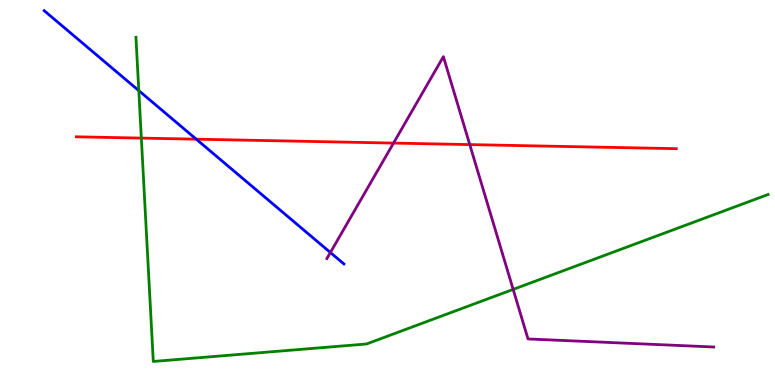[{'lines': ['blue', 'red'], 'intersections': [{'x': 2.53, 'y': 6.38}]}, {'lines': ['green', 'red'], 'intersections': [{'x': 1.82, 'y': 6.41}]}, {'lines': ['purple', 'red'], 'intersections': [{'x': 5.08, 'y': 6.28}, {'x': 6.06, 'y': 6.24}]}, {'lines': ['blue', 'green'], 'intersections': [{'x': 1.79, 'y': 7.65}]}, {'lines': ['blue', 'purple'], 'intersections': [{'x': 4.26, 'y': 3.44}]}, {'lines': ['green', 'purple'], 'intersections': [{'x': 6.62, 'y': 2.48}]}]